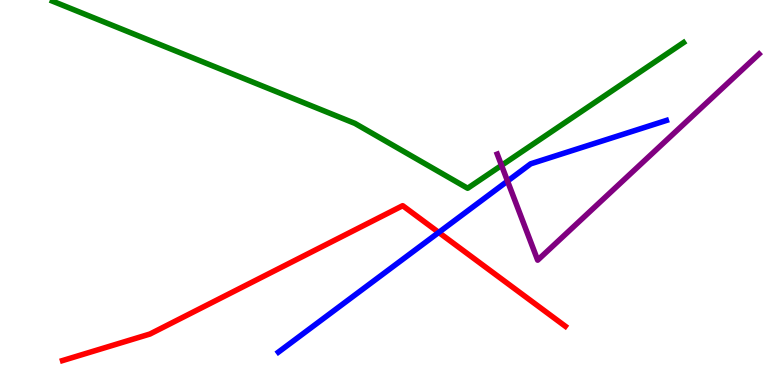[{'lines': ['blue', 'red'], 'intersections': [{'x': 5.66, 'y': 3.96}]}, {'lines': ['green', 'red'], 'intersections': []}, {'lines': ['purple', 'red'], 'intersections': []}, {'lines': ['blue', 'green'], 'intersections': []}, {'lines': ['blue', 'purple'], 'intersections': [{'x': 6.55, 'y': 5.3}]}, {'lines': ['green', 'purple'], 'intersections': [{'x': 6.47, 'y': 5.7}]}]